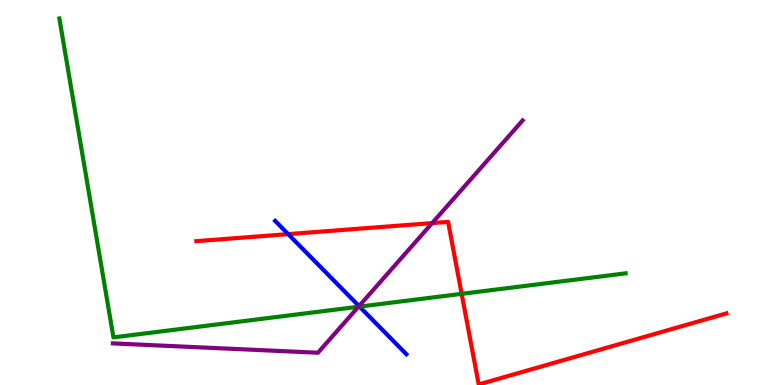[{'lines': ['blue', 'red'], 'intersections': [{'x': 3.72, 'y': 3.92}]}, {'lines': ['green', 'red'], 'intersections': [{'x': 5.96, 'y': 2.37}]}, {'lines': ['purple', 'red'], 'intersections': [{'x': 5.58, 'y': 4.21}]}, {'lines': ['blue', 'green'], 'intersections': [{'x': 4.64, 'y': 2.04}]}, {'lines': ['blue', 'purple'], 'intersections': [{'x': 4.63, 'y': 2.05}]}, {'lines': ['green', 'purple'], 'intersections': [{'x': 4.63, 'y': 2.03}]}]